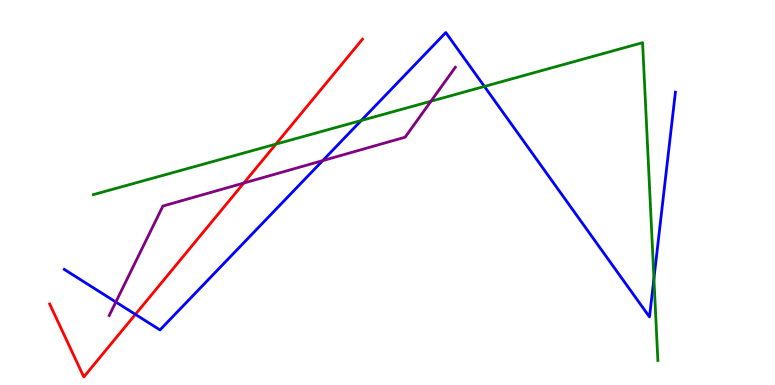[{'lines': ['blue', 'red'], 'intersections': [{'x': 1.75, 'y': 1.83}]}, {'lines': ['green', 'red'], 'intersections': [{'x': 3.56, 'y': 6.26}]}, {'lines': ['purple', 'red'], 'intersections': [{'x': 3.15, 'y': 5.25}]}, {'lines': ['blue', 'green'], 'intersections': [{'x': 4.66, 'y': 6.87}, {'x': 6.25, 'y': 7.75}, {'x': 8.44, 'y': 2.77}]}, {'lines': ['blue', 'purple'], 'intersections': [{'x': 1.49, 'y': 2.16}, {'x': 4.16, 'y': 5.83}]}, {'lines': ['green', 'purple'], 'intersections': [{'x': 5.56, 'y': 7.37}]}]